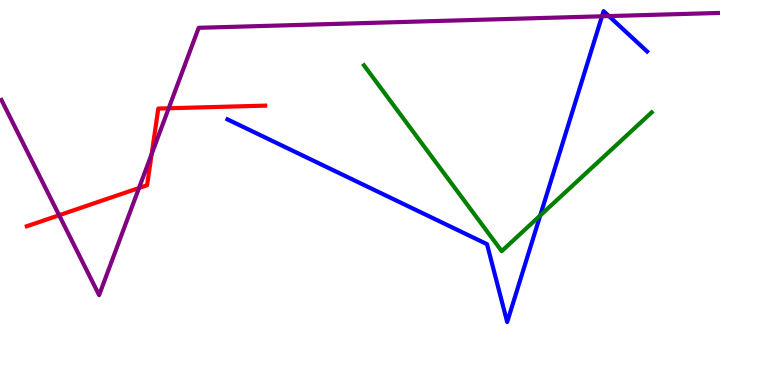[{'lines': ['blue', 'red'], 'intersections': []}, {'lines': ['green', 'red'], 'intersections': []}, {'lines': ['purple', 'red'], 'intersections': [{'x': 0.763, 'y': 4.41}, {'x': 1.79, 'y': 5.12}, {'x': 1.96, 'y': 6.0}, {'x': 2.18, 'y': 7.19}]}, {'lines': ['blue', 'green'], 'intersections': [{'x': 6.97, 'y': 4.4}]}, {'lines': ['blue', 'purple'], 'intersections': [{'x': 7.77, 'y': 9.58}, {'x': 7.86, 'y': 9.58}]}, {'lines': ['green', 'purple'], 'intersections': []}]